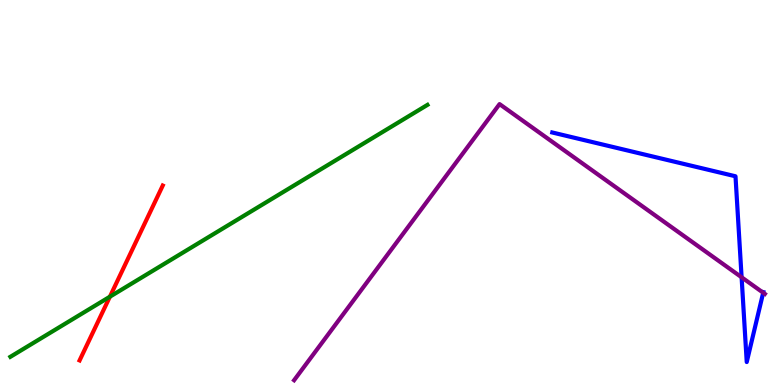[{'lines': ['blue', 'red'], 'intersections': []}, {'lines': ['green', 'red'], 'intersections': [{'x': 1.42, 'y': 2.29}]}, {'lines': ['purple', 'red'], 'intersections': []}, {'lines': ['blue', 'green'], 'intersections': []}, {'lines': ['blue', 'purple'], 'intersections': [{'x': 9.57, 'y': 2.8}, {'x': 9.85, 'y': 2.4}]}, {'lines': ['green', 'purple'], 'intersections': []}]